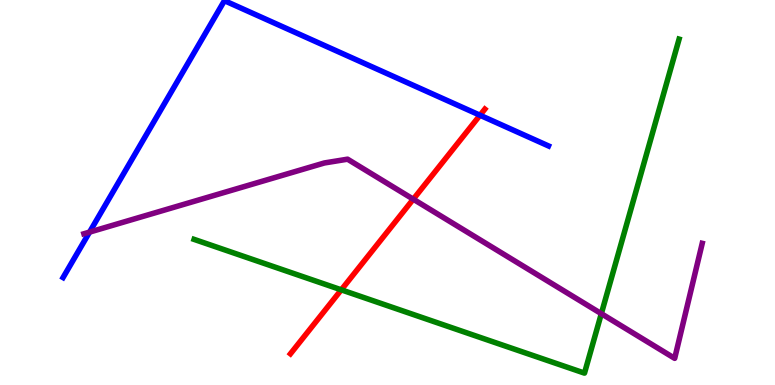[{'lines': ['blue', 'red'], 'intersections': [{'x': 6.19, 'y': 7.01}]}, {'lines': ['green', 'red'], 'intersections': [{'x': 4.4, 'y': 2.47}]}, {'lines': ['purple', 'red'], 'intersections': [{'x': 5.33, 'y': 4.83}]}, {'lines': ['blue', 'green'], 'intersections': []}, {'lines': ['blue', 'purple'], 'intersections': [{'x': 1.16, 'y': 3.97}]}, {'lines': ['green', 'purple'], 'intersections': [{'x': 7.76, 'y': 1.85}]}]